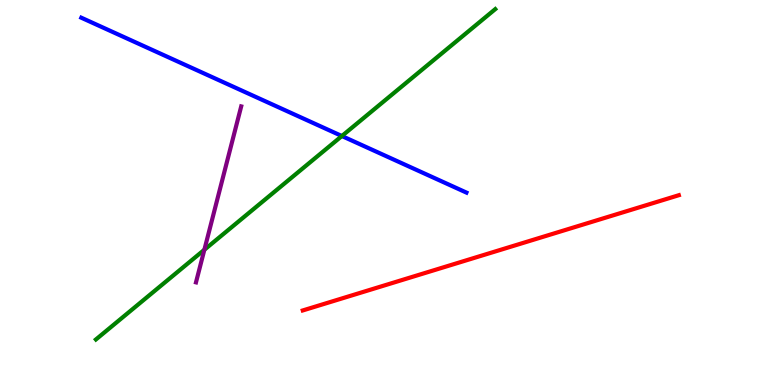[{'lines': ['blue', 'red'], 'intersections': []}, {'lines': ['green', 'red'], 'intersections': []}, {'lines': ['purple', 'red'], 'intersections': []}, {'lines': ['blue', 'green'], 'intersections': [{'x': 4.41, 'y': 6.47}]}, {'lines': ['blue', 'purple'], 'intersections': []}, {'lines': ['green', 'purple'], 'intersections': [{'x': 2.64, 'y': 3.51}]}]